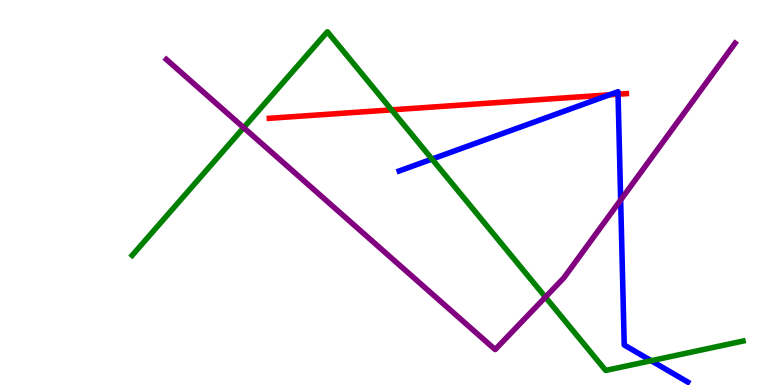[{'lines': ['blue', 'red'], 'intersections': [{'x': 7.86, 'y': 7.54}, {'x': 7.97, 'y': 7.55}]}, {'lines': ['green', 'red'], 'intersections': [{'x': 5.05, 'y': 7.15}]}, {'lines': ['purple', 'red'], 'intersections': []}, {'lines': ['blue', 'green'], 'intersections': [{'x': 5.57, 'y': 5.87}, {'x': 8.4, 'y': 0.631}]}, {'lines': ['blue', 'purple'], 'intersections': [{'x': 8.01, 'y': 4.81}]}, {'lines': ['green', 'purple'], 'intersections': [{'x': 3.14, 'y': 6.68}, {'x': 7.04, 'y': 2.28}]}]